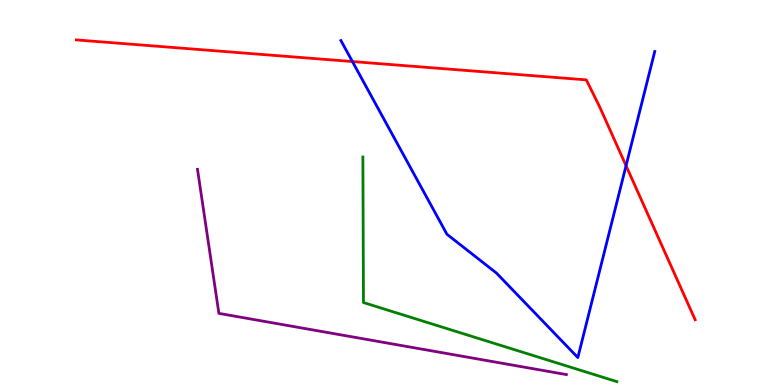[{'lines': ['blue', 'red'], 'intersections': [{'x': 4.55, 'y': 8.4}, {'x': 8.08, 'y': 5.7}]}, {'lines': ['green', 'red'], 'intersections': []}, {'lines': ['purple', 'red'], 'intersections': []}, {'lines': ['blue', 'green'], 'intersections': []}, {'lines': ['blue', 'purple'], 'intersections': []}, {'lines': ['green', 'purple'], 'intersections': []}]